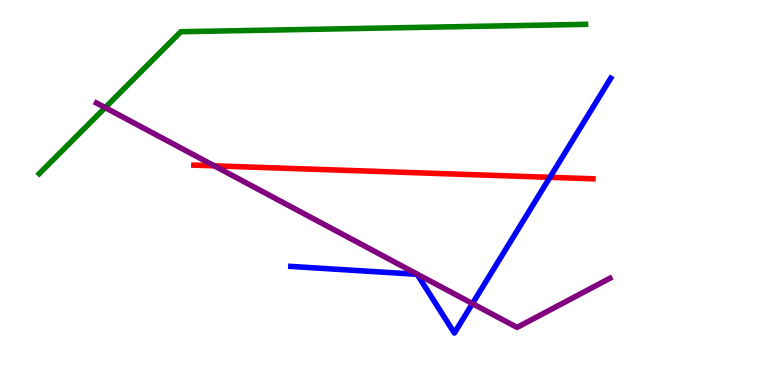[{'lines': ['blue', 'red'], 'intersections': [{'x': 7.1, 'y': 5.39}]}, {'lines': ['green', 'red'], 'intersections': []}, {'lines': ['purple', 'red'], 'intersections': [{'x': 2.77, 'y': 5.69}]}, {'lines': ['blue', 'green'], 'intersections': []}, {'lines': ['blue', 'purple'], 'intersections': [{'x': 6.1, 'y': 2.11}]}, {'lines': ['green', 'purple'], 'intersections': [{'x': 1.36, 'y': 7.21}]}]